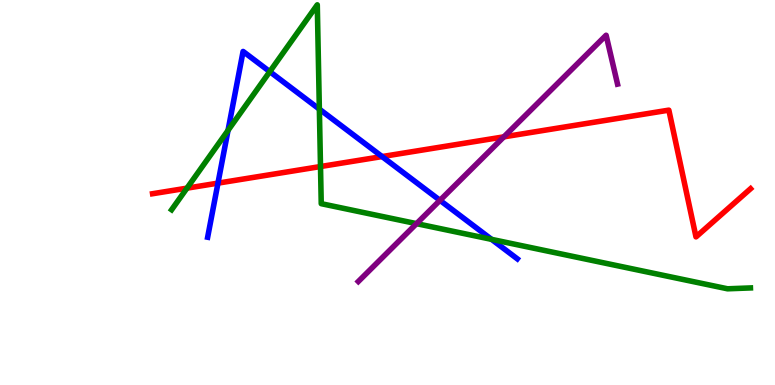[{'lines': ['blue', 'red'], 'intersections': [{'x': 2.81, 'y': 5.24}, {'x': 4.93, 'y': 5.93}]}, {'lines': ['green', 'red'], 'intersections': [{'x': 2.41, 'y': 5.11}, {'x': 4.14, 'y': 5.67}]}, {'lines': ['purple', 'red'], 'intersections': [{'x': 6.5, 'y': 6.45}]}, {'lines': ['blue', 'green'], 'intersections': [{'x': 2.94, 'y': 6.61}, {'x': 3.48, 'y': 8.14}, {'x': 4.12, 'y': 7.17}, {'x': 6.34, 'y': 3.78}]}, {'lines': ['blue', 'purple'], 'intersections': [{'x': 5.68, 'y': 4.8}]}, {'lines': ['green', 'purple'], 'intersections': [{'x': 5.37, 'y': 4.19}]}]